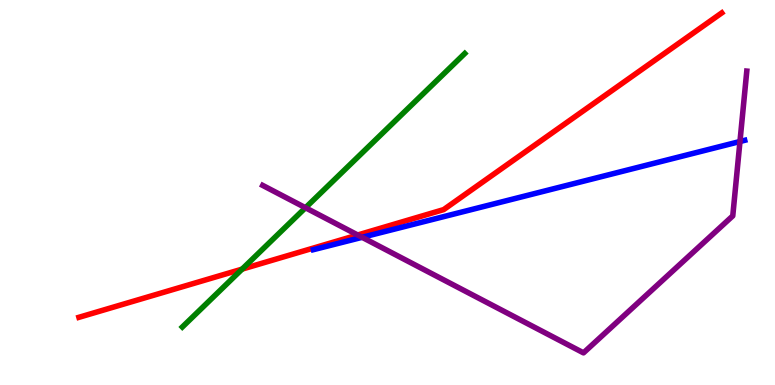[{'lines': ['blue', 'red'], 'intersections': []}, {'lines': ['green', 'red'], 'intersections': [{'x': 3.12, 'y': 3.01}]}, {'lines': ['purple', 'red'], 'intersections': [{'x': 4.62, 'y': 3.9}]}, {'lines': ['blue', 'green'], 'intersections': []}, {'lines': ['blue', 'purple'], 'intersections': [{'x': 4.67, 'y': 3.84}, {'x': 9.55, 'y': 6.32}]}, {'lines': ['green', 'purple'], 'intersections': [{'x': 3.94, 'y': 4.6}]}]